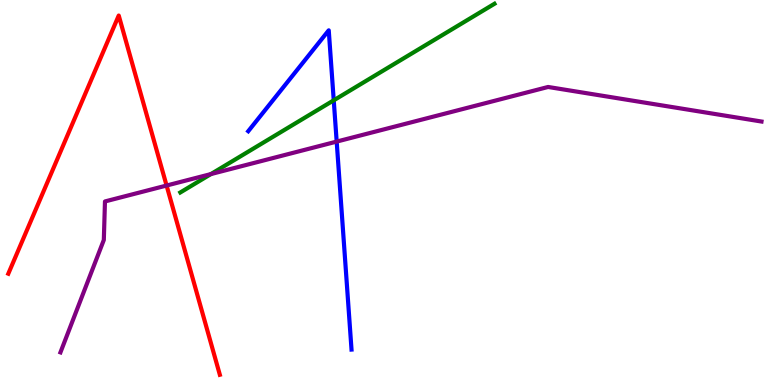[{'lines': ['blue', 'red'], 'intersections': []}, {'lines': ['green', 'red'], 'intersections': []}, {'lines': ['purple', 'red'], 'intersections': [{'x': 2.15, 'y': 5.18}]}, {'lines': ['blue', 'green'], 'intersections': [{'x': 4.31, 'y': 7.39}]}, {'lines': ['blue', 'purple'], 'intersections': [{'x': 4.34, 'y': 6.32}]}, {'lines': ['green', 'purple'], 'intersections': [{'x': 2.72, 'y': 5.48}]}]